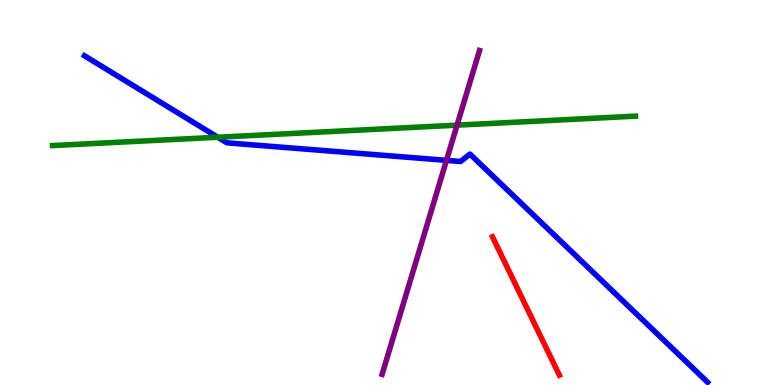[{'lines': ['blue', 'red'], 'intersections': []}, {'lines': ['green', 'red'], 'intersections': []}, {'lines': ['purple', 'red'], 'intersections': []}, {'lines': ['blue', 'green'], 'intersections': [{'x': 2.81, 'y': 6.44}]}, {'lines': ['blue', 'purple'], 'intersections': [{'x': 5.76, 'y': 5.83}]}, {'lines': ['green', 'purple'], 'intersections': [{'x': 5.9, 'y': 6.75}]}]